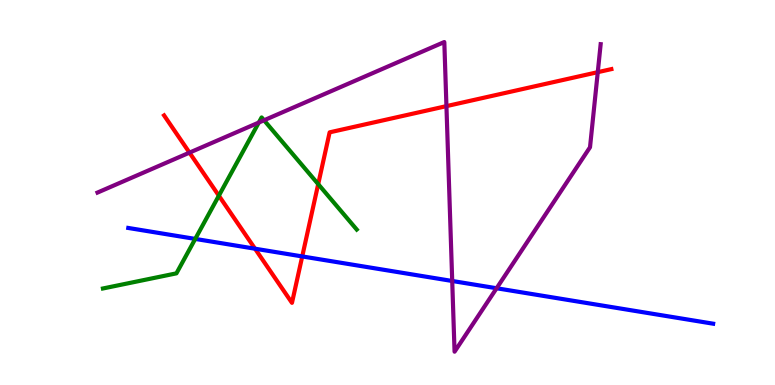[{'lines': ['blue', 'red'], 'intersections': [{'x': 3.29, 'y': 3.54}, {'x': 3.9, 'y': 3.34}]}, {'lines': ['green', 'red'], 'intersections': [{'x': 2.82, 'y': 4.92}, {'x': 4.11, 'y': 5.22}]}, {'lines': ['purple', 'red'], 'intersections': [{'x': 2.44, 'y': 6.04}, {'x': 5.76, 'y': 7.24}, {'x': 7.71, 'y': 8.13}]}, {'lines': ['blue', 'green'], 'intersections': [{'x': 2.52, 'y': 3.79}]}, {'lines': ['blue', 'purple'], 'intersections': [{'x': 5.84, 'y': 2.7}, {'x': 6.41, 'y': 2.51}]}, {'lines': ['green', 'purple'], 'intersections': [{'x': 3.34, 'y': 6.82}, {'x': 3.41, 'y': 6.88}]}]